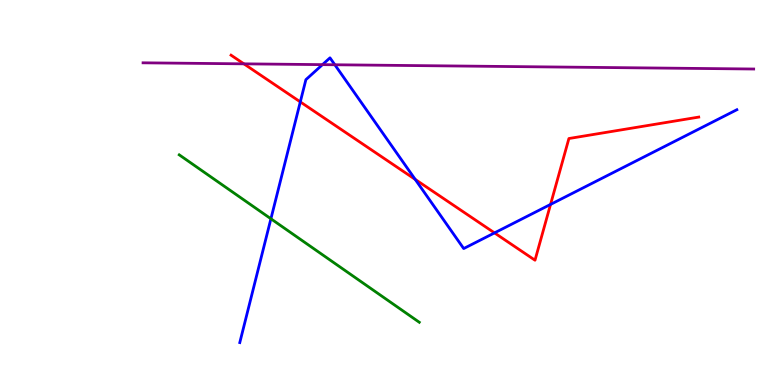[{'lines': ['blue', 'red'], 'intersections': [{'x': 3.87, 'y': 7.35}, {'x': 5.36, 'y': 5.34}, {'x': 6.38, 'y': 3.95}, {'x': 7.1, 'y': 4.69}]}, {'lines': ['green', 'red'], 'intersections': []}, {'lines': ['purple', 'red'], 'intersections': [{'x': 3.15, 'y': 8.34}]}, {'lines': ['blue', 'green'], 'intersections': [{'x': 3.5, 'y': 4.32}]}, {'lines': ['blue', 'purple'], 'intersections': [{'x': 4.16, 'y': 8.32}, {'x': 4.32, 'y': 8.32}]}, {'lines': ['green', 'purple'], 'intersections': []}]